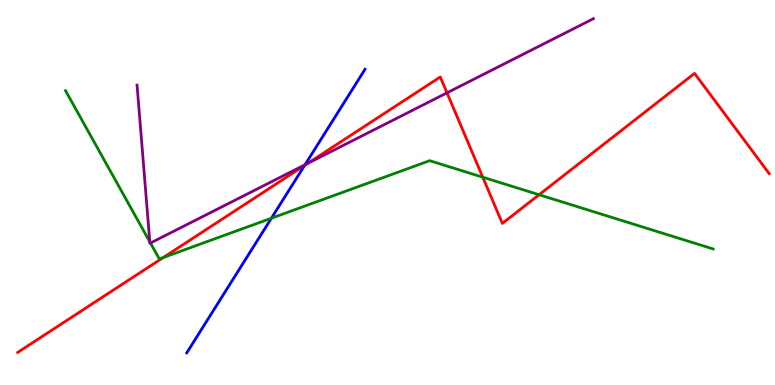[{'lines': ['blue', 'red'], 'intersections': [{'x': 3.93, 'y': 5.7}]}, {'lines': ['green', 'red'], 'intersections': [{'x': 2.11, 'y': 3.31}, {'x': 6.23, 'y': 5.4}, {'x': 6.96, 'y': 4.94}]}, {'lines': ['purple', 'red'], 'intersections': [{'x': 3.97, 'y': 5.76}, {'x': 5.77, 'y': 7.59}]}, {'lines': ['blue', 'green'], 'intersections': [{'x': 3.5, 'y': 4.33}]}, {'lines': ['blue', 'purple'], 'intersections': [{'x': 3.94, 'y': 5.72}]}, {'lines': ['green', 'purple'], 'intersections': [{'x': 1.93, 'y': 3.72}, {'x': 1.94, 'y': 3.69}]}]